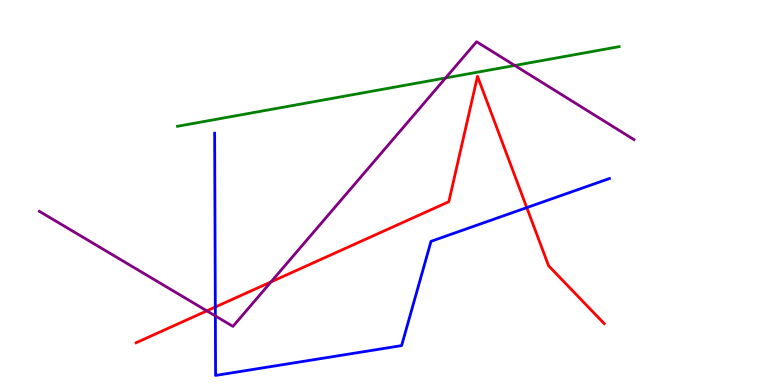[{'lines': ['blue', 'red'], 'intersections': [{'x': 2.78, 'y': 2.03}, {'x': 6.8, 'y': 4.61}]}, {'lines': ['green', 'red'], 'intersections': []}, {'lines': ['purple', 'red'], 'intersections': [{'x': 2.67, 'y': 1.93}, {'x': 3.5, 'y': 2.68}]}, {'lines': ['blue', 'green'], 'intersections': []}, {'lines': ['blue', 'purple'], 'intersections': [{'x': 2.78, 'y': 1.79}]}, {'lines': ['green', 'purple'], 'intersections': [{'x': 5.75, 'y': 7.98}, {'x': 6.64, 'y': 8.3}]}]